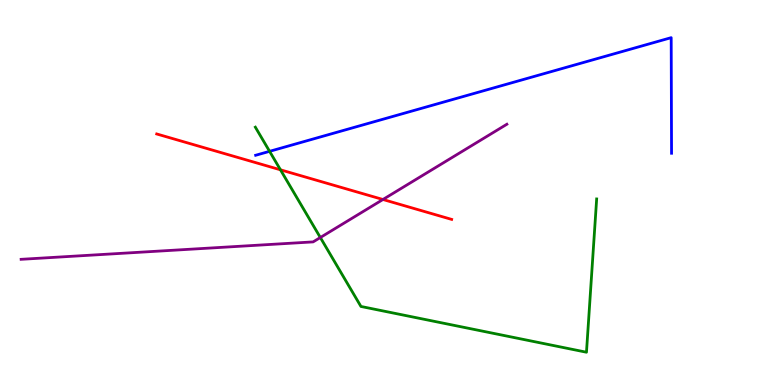[{'lines': ['blue', 'red'], 'intersections': []}, {'lines': ['green', 'red'], 'intersections': [{'x': 3.62, 'y': 5.59}]}, {'lines': ['purple', 'red'], 'intersections': [{'x': 4.94, 'y': 4.82}]}, {'lines': ['blue', 'green'], 'intersections': [{'x': 3.48, 'y': 6.07}]}, {'lines': ['blue', 'purple'], 'intersections': []}, {'lines': ['green', 'purple'], 'intersections': [{'x': 4.13, 'y': 3.83}]}]